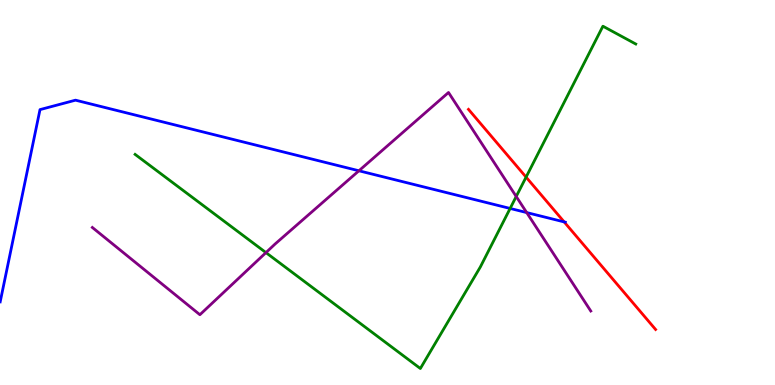[{'lines': ['blue', 'red'], 'intersections': [{'x': 7.28, 'y': 4.24}]}, {'lines': ['green', 'red'], 'intersections': [{'x': 6.79, 'y': 5.4}]}, {'lines': ['purple', 'red'], 'intersections': []}, {'lines': ['blue', 'green'], 'intersections': [{'x': 6.58, 'y': 4.59}]}, {'lines': ['blue', 'purple'], 'intersections': [{'x': 4.63, 'y': 5.56}, {'x': 6.8, 'y': 4.48}]}, {'lines': ['green', 'purple'], 'intersections': [{'x': 3.43, 'y': 3.44}, {'x': 6.66, 'y': 4.9}]}]